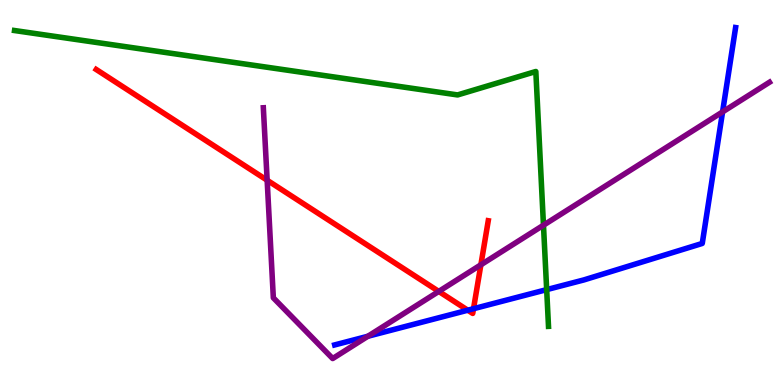[{'lines': ['blue', 'red'], 'intersections': [{'x': 6.04, 'y': 1.94}, {'x': 6.11, 'y': 1.98}]}, {'lines': ['green', 'red'], 'intersections': []}, {'lines': ['purple', 'red'], 'intersections': [{'x': 3.45, 'y': 5.32}, {'x': 5.66, 'y': 2.43}, {'x': 6.2, 'y': 3.12}]}, {'lines': ['blue', 'green'], 'intersections': [{'x': 7.05, 'y': 2.48}]}, {'lines': ['blue', 'purple'], 'intersections': [{'x': 4.75, 'y': 1.27}, {'x': 9.32, 'y': 7.09}]}, {'lines': ['green', 'purple'], 'intersections': [{'x': 7.01, 'y': 4.15}]}]